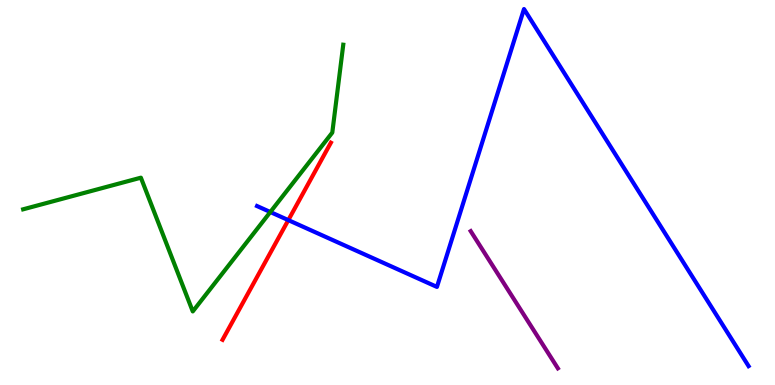[{'lines': ['blue', 'red'], 'intersections': [{'x': 3.72, 'y': 4.28}]}, {'lines': ['green', 'red'], 'intersections': []}, {'lines': ['purple', 'red'], 'intersections': []}, {'lines': ['blue', 'green'], 'intersections': [{'x': 3.49, 'y': 4.49}]}, {'lines': ['blue', 'purple'], 'intersections': []}, {'lines': ['green', 'purple'], 'intersections': []}]